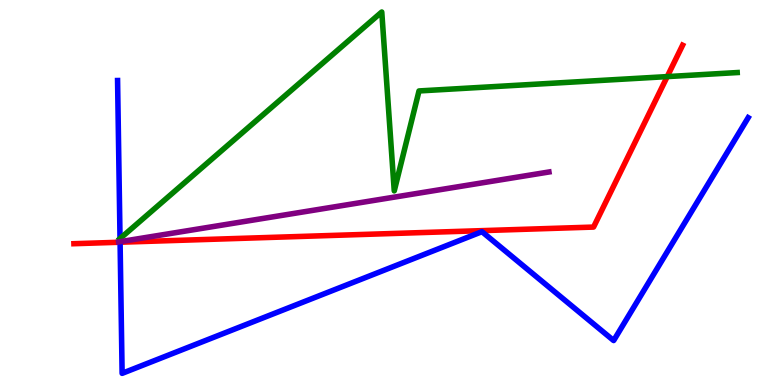[{'lines': ['blue', 'red'], 'intersections': [{'x': 1.55, 'y': 3.71}]}, {'lines': ['green', 'red'], 'intersections': [{'x': 8.61, 'y': 8.01}]}, {'lines': ['purple', 'red'], 'intersections': []}, {'lines': ['blue', 'green'], 'intersections': [{'x': 1.55, 'y': 3.8}]}, {'lines': ['blue', 'purple'], 'intersections': [{'x': 1.55, 'y': 3.72}]}, {'lines': ['green', 'purple'], 'intersections': []}]